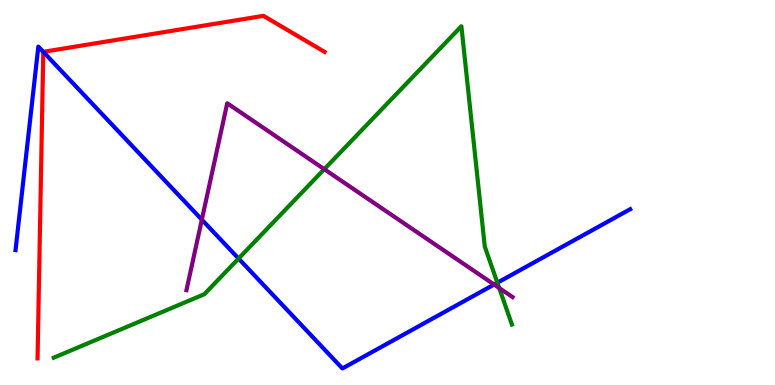[{'lines': ['blue', 'red'], 'intersections': [{'x': 0.558, 'y': 8.65}]}, {'lines': ['green', 'red'], 'intersections': []}, {'lines': ['purple', 'red'], 'intersections': []}, {'lines': ['blue', 'green'], 'intersections': [{'x': 3.08, 'y': 3.28}, {'x': 6.42, 'y': 2.66}]}, {'lines': ['blue', 'purple'], 'intersections': [{'x': 2.6, 'y': 4.29}, {'x': 6.38, 'y': 2.61}]}, {'lines': ['green', 'purple'], 'intersections': [{'x': 4.18, 'y': 5.61}, {'x': 6.44, 'y': 2.52}]}]